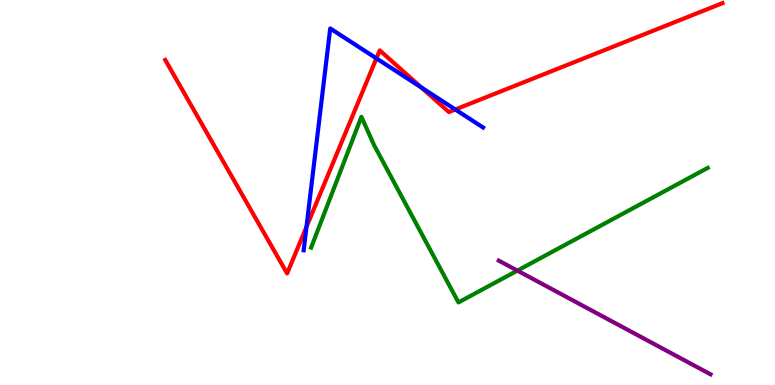[{'lines': ['blue', 'red'], 'intersections': [{'x': 3.95, 'y': 4.11}, {'x': 4.86, 'y': 8.48}, {'x': 5.44, 'y': 7.73}, {'x': 5.88, 'y': 7.16}]}, {'lines': ['green', 'red'], 'intersections': []}, {'lines': ['purple', 'red'], 'intersections': []}, {'lines': ['blue', 'green'], 'intersections': []}, {'lines': ['blue', 'purple'], 'intersections': []}, {'lines': ['green', 'purple'], 'intersections': [{'x': 6.68, 'y': 2.97}]}]